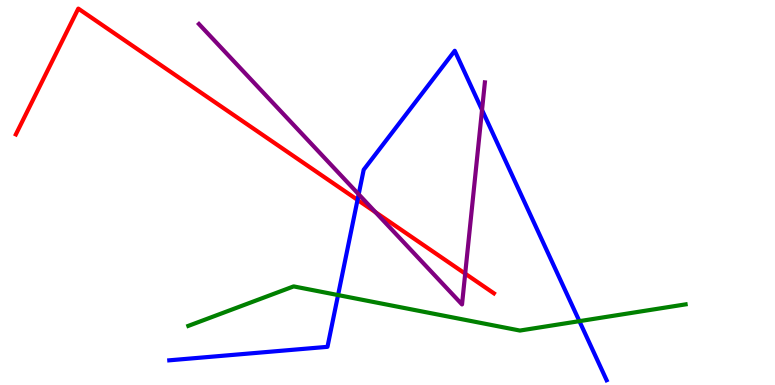[{'lines': ['blue', 'red'], 'intersections': [{'x': 4.61, 'y': 4.81}]}, {'lines': ['green', 'red'], 'intersections': []}, {'lines': ['purple', 'red'], 'intersections': [{'x': 4.84, 'y': 4.49}, {'x': 6.0, 'y': 2.89}]}, {'lines': ['blue', 'green'], 'intersections': [{'x': 4.36, 'y': 2.34}, {'x': 7.48, 'y': 1.66}]}, {'lines': ['blue', 'purple'], 'intersections': [{'x': 4.63, 'y': 4.95}, {'x': 6.22, 'y': 7.14}]}, {'lines': ['green', 'purple'], 'intersections': []}]